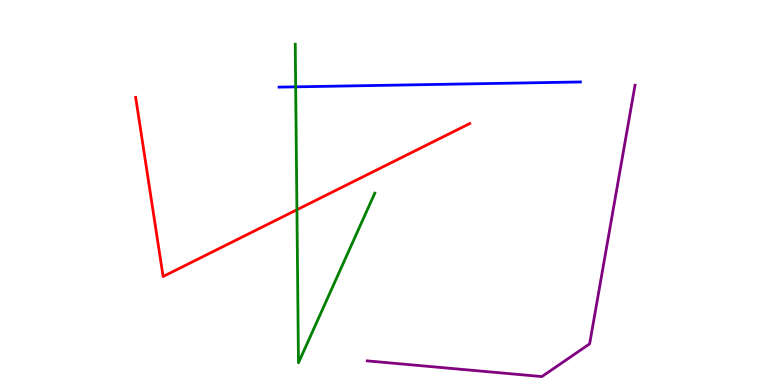[{'lines': ['blue', 'red'], 'intersections': []}, {'lines': ['green', 'red'], 'intersections': [{'x': 3.83, 'y': 4.55}]}, {'lines': ['purple', 'red'], 'intersections': []}, {'lines': ['blue', 'green'], 'intersections': [{'x': 3.82, 'y': 7.74}]}, {'lines': ['blue', 'purple'], 'intersections': []}, {'lines': ['green', 'purple'], 'intersections': []}]